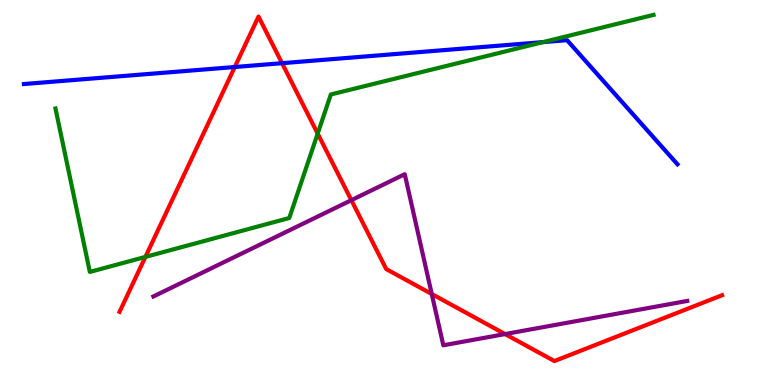[{'lines': ['blue', 'red'], 'intersections': [{'x': 3.03, 'y': 8.26}, {'x': 3.64, 'y': 8.36}]}, {'lines': ['green', 'red'], 'intersections': [{'x': 1.88, 'y': 3.33}, {'x': 4.1, 'y': 6.53}]}, {'lines': ['purple', 'red'], 'intersections': [{'x': 4.53, 'y': 4.8}, {'x': 5.57, 'y': 2.36}, {'x': 6.52, 'y': 1.32}]}, {'lines': ['blue', 'green'], 'intersections': [{'x': 7.01, 'y': 8.91}]}, {'lines': ['blue', 'purple'], 'intersections': []}, {'lines': ['green', 'purple'], 'intersections': []}]